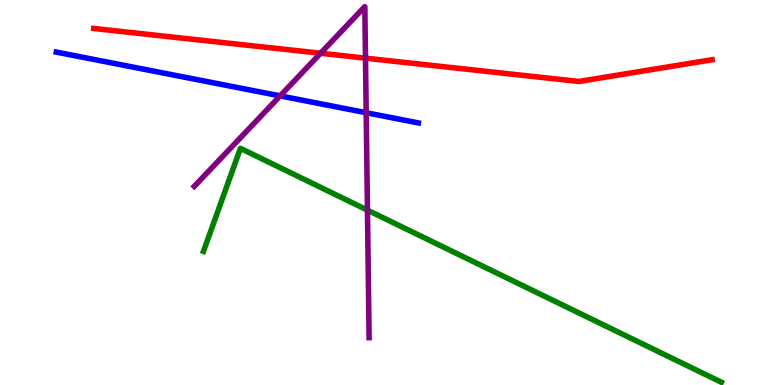[{'lines': ['blue', 'red'], 'intersections': []}, {'lines': ['green', 'red'], 'intersections': []}, {'lines': ['purple', 'red'], 'intersections': [{'x': 4.14, 'y': 8.62}, {'x': 4.72, 'y': 8.49}]}, {'lines': ['blue', 'green'], 'intersections': []}, {'lines': ['blue', 'purple'], 'intersections': [{'x': 3.61, 'y': 7.51}, {'x': 4.73, 'y': 7.07}]}, {'lines': ['green', 'purple'], 'intersections': [{'x': 4.74, 'y': 4.54}]}]